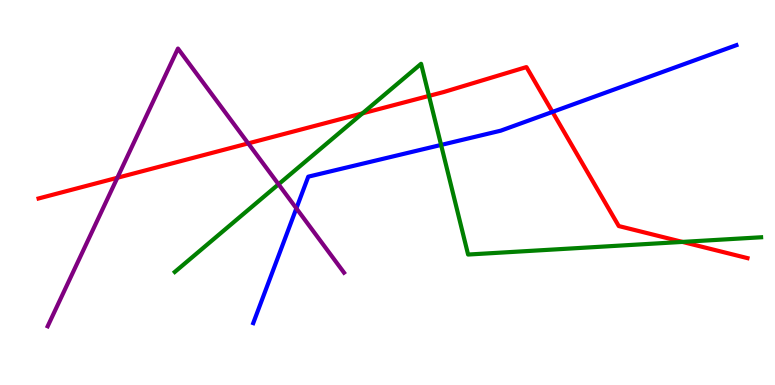[{'lines': ['blue', 'red'], 'intersections': [{'x': 7.13, 'y': 7.09}]}, {'lines': ['green', 'red'], 'intersections': [{'x': 4.68, 'y': 7.05}, {'x': 5.54, 'y': 7.51}, {'x': 8.81, 'y': 3.72}]}, {'lines': ['purple', 'red'], 'intersections': [{'x': 1.51, 'y': 5.38}, {'x': 3.2, 'y': 6.28}]}, {'lines': ['blue', 'green'], 'intersections': [{'x': 5.69, 'y': 6.24}]}, {'lines': ['blue', 'purple'], 'intersections': [{'x': 3.82, 'y': 4.59}]}, {'lines': ['green', 'purple'], 'intersections': [{'x': 3.59, 'y': 5.21}]}]